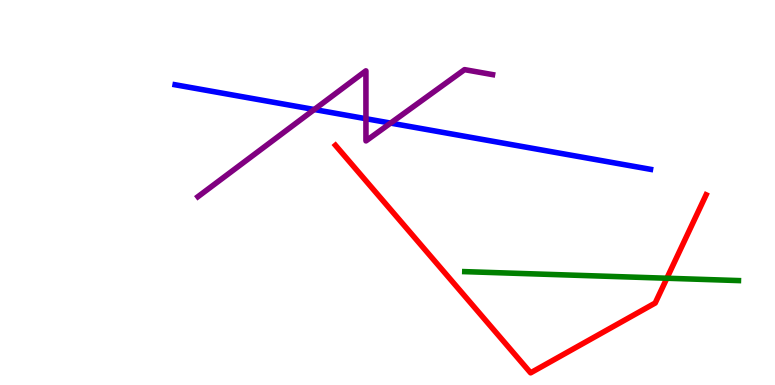[{'lines': ['blue', 'red'], 'intersections': []}, {'lines': ['green', 'red'], 'intersections': [{'x': 8.6, 'y': 2.77}]}, {'lines': ['purple', 'red'], 'intersections': []}, {'lines': ['blue', 'green'], 'intersections': []}, {'lines': ['blue', 'purple'], 'intersections': [{'x': 4.06, 'y': 7.16}, {'x': 4.72, 'y': 6.92}, {'x': 5.04, 'y': 6.8}]}, {'lines': ['green', 'purple'], 'intersections': []}]